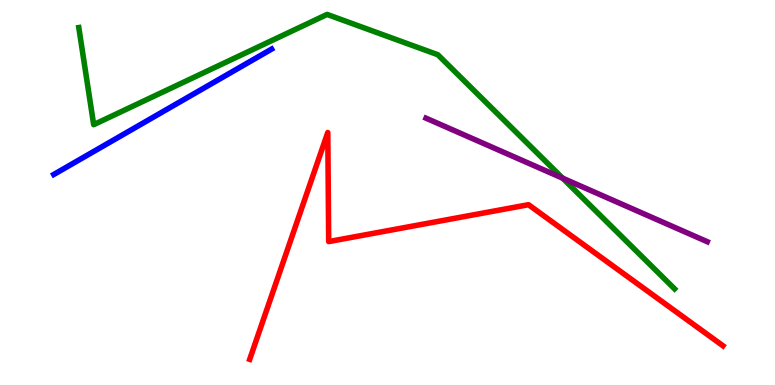[{'lines': ['blue', 'red'], 'intersections': []}, {'lines': ['green', 'red'], 'intersections': []}, {'lines': ['purple', 'red'], 'intersections': []}, {'lines': ['blue', 'green'], 'intersections': []}, {'lines': ['blue', 'purple'], 'intersections': []}, {'lines': ['green', 'purple'], 'intersections': [{'x': 7.26, 'y': 5.37}]}]